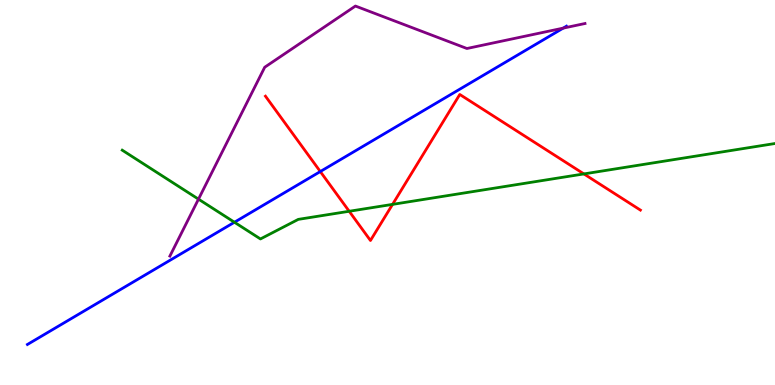[{'lines': ['blue', 'red'], 'intersections': [{'x': 4.13, 'y': 5.54}]}, {'lines': ['green', 'red'], 'intersections': [{'x': 4.51, 'y': 4.51}, {'x': 5.07, 'y': 4.69}, {'x': 7.53, 'y': 5.48}]}, {'lines': ['purple', 'red'], 'intersections': []}, {'lines': ['blue', 'green'], 'intersections': [{'x': 3.03, 'y': 4.23}]}, {'lines': ['blue', 'purple'], 'intersections': [{'x': 7.27, 'y': 9.27}]}, {'lines': ['green', 'purple'], 'intersections': [{'x': 2.56, 'y': 4.83}]}]